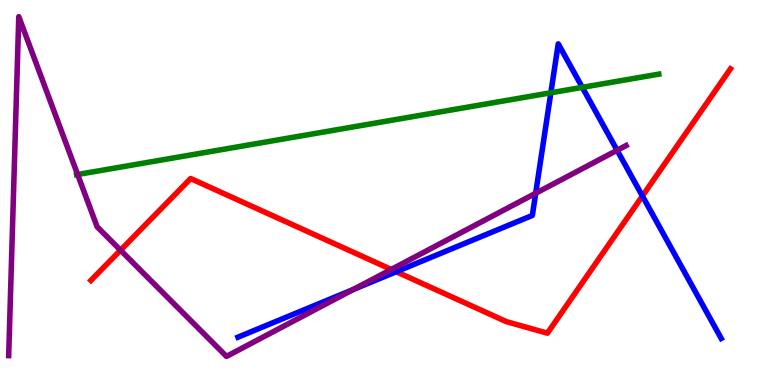[{'lines': ['blue', 'red'], 'intersections': [{'x': 5.11, 'y': 2.94}, {'x': 8.29, 'y': 4.91}]}, {'lines': ['green', 'red'], 'intersections': []}, {'lines': ['purple', 'red'], 'intersections': [{'x': 1.55, 'y': 3.5}, {'x': 5.05, 'y': 3.0}]}, {'lines': ['blue', 'green'], 'intersections': [{'x': 7.11, 'y': 7.59}, {'x': 7.51, 'y': 7.73}]}, {'lines': ['blue', 'purple'], 'intersections': [{'x': 4.56, 'y': 2.48}, {'x': 6.91, 'y': 4.98}, {'x': 7.96, 'y': 6.1}]}, {'lines': ['green', 'purple'], 'intersections': [{'x': 1.0, 'y': 5.47}]}]